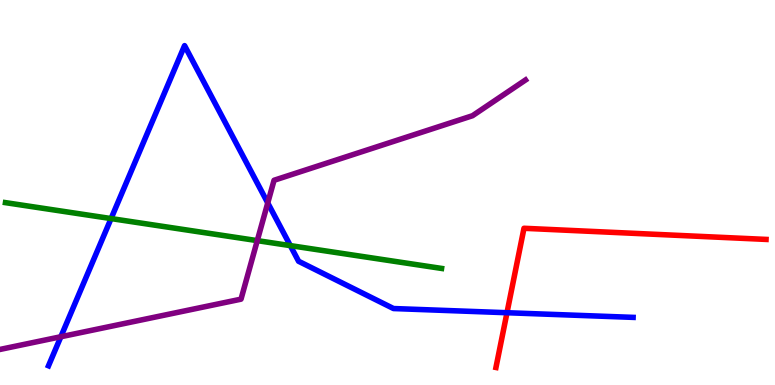[{'lines': ['blue', 'red'], 'intersections': [{'x': 6.54, 'y': 1.88}]}, {'lines': ['green', 'red'], 'intersections': []}, {'lines': ['purple', 'red'], 'intersections': []}, {'lines': ['blue', 'green'], 'intersections': [{'x': 1.43, 'y': 4.32}, {'x': 3.75, 'y': 3.62}]}, {'lines': ['blue', 'purple'], 'intersections': [{'x': 0.785, 'y': 1.25}, {'x': 3.45, 'y': 4.73}]}, {'lines': ['green', 'purple'], 'intersections': [{'x': 3.32, 'y': 3.75}]}]